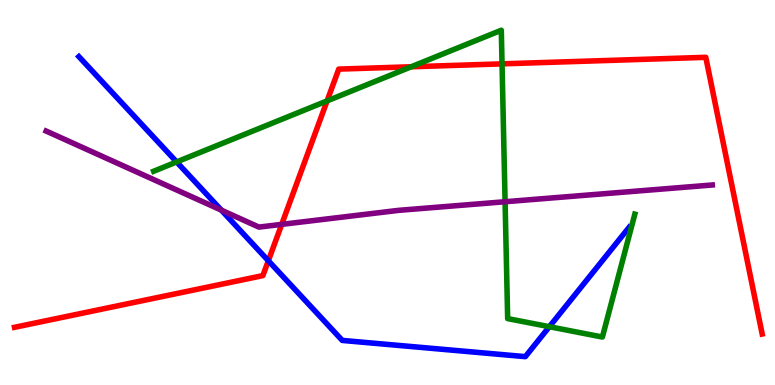[{'lines': ['blue', 'red'], 'intersections': [{'x': 3.46, 'y': 3.23}]}, {'lines': ['green', 'red'], 'intersections': [{'x': 4.22, 'y': 7.38}, {'x': 5.31, 'y': 8.27}, {'x': 6.48, 'y': 8.34}]}, {'lines': ['purple', 'red'], 'intersections': [{'x': 3.63, 'y': 4.17}]}, {'lines': ['blue', 'green'], 'intersections': [{'x': 2.28, 'y': 5.79}, {'x': 7.09, 'y': 1.51}]}, {'lines': ['blue', 'purple'], 'intersections': [{'x': 2.86, 'y': 4.54}]}, {'lines': ['green', 'purple'], 'intersections': [{'x': 6.52, 'y': 4.76}]}]